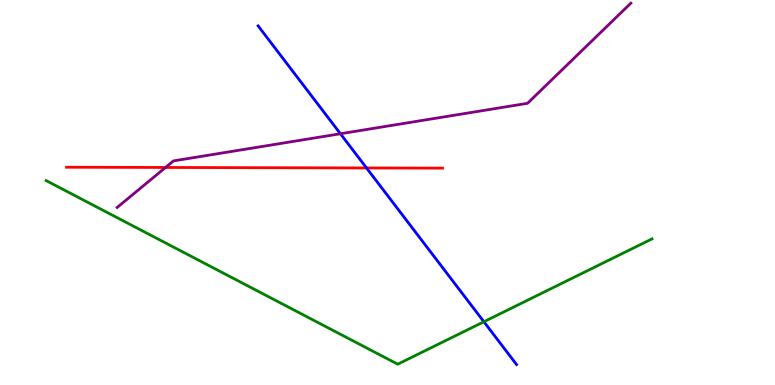[{'lines': ['blue', 'red'], 'intersections': [{'x': 4.73, 'y': 5.64}]}, {'lines': ['green', 'red'], 'intersections': []}, {'lines': ['purple', 'red'], 'intersections': [{'x': 2.14, 'y': 5.65}]}, {'lines': ['blue', 'green'], 'intersections': [{'x': 6.24, 'y': 1.64}]}, {'lines': ['blue', 'purple'], 'intersections': [{'x': 4.39, 'y': 6.53}]}, {'lines': ['green', 'purple'], 'intersections': []}]